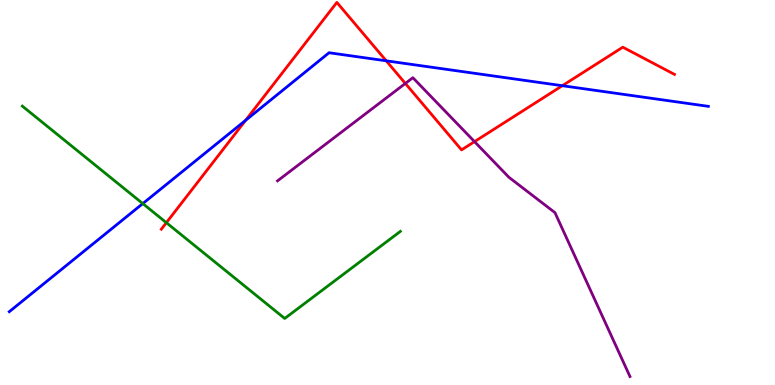[{'lines': ['blue', 'red'], 'intersections': [{'x': 3.17, 'y': 6.87}, {'x': 4.98, 'y': 8.42}, {'x': 7.26, 'y': 7.77}]}, {'lines': ['green', 'red'], 'intersections': [{'x': 2.15, 'y': 4.22}]}, {'lines': ['purple', 'red'], 'intersections': [{'x': 5.23, 'y': 7.83}, {'x': 6.12, 'y': 6.32}]}, {'lines': ['blue', 'green'], 'intersections': [{'x': 1.84, 'y': 4.71}]}, {'lines': ['blue', 'purple'], 'intersections': []}, {'lines': ['green', 'purple'], 'intersections': []}]